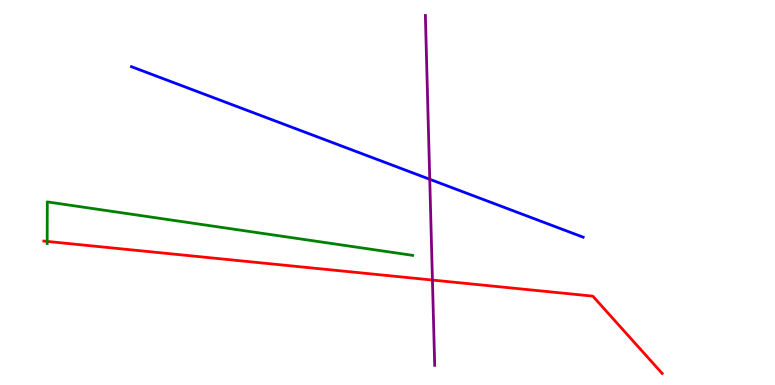[{'lines': ['blue', 'red'], 'intersections': []}, {'lines': ['green', 'red'], 'intersections': [{'x': 0.609, 'y': 3.73}]}, {'lines': ['purple', 'red'], 'intersections': [{'x': 5.58, 'y': 2.73}]}, {'lines': ['blue', 'green'], 'intersections': []}, {'lines': ['blue', 'purple'], 'intersections': [{'x': 5.55, 'y': 5.34}]}, {'lines': ['green', 'purple'], 'intersections': []}]